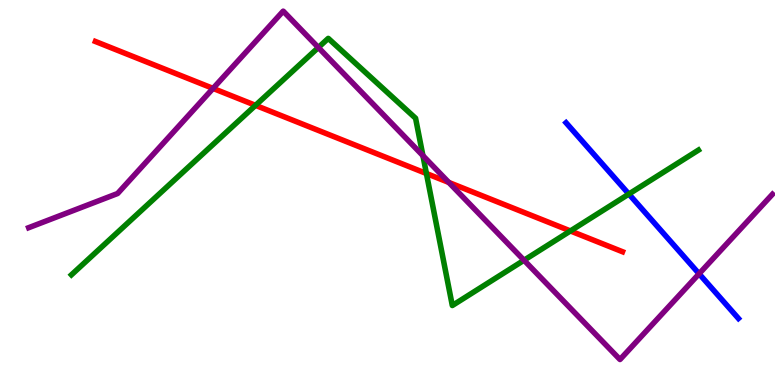[{'lines': ['blue', 'red'], 'intersections': []}, {'lines': ['green', 'red'], 'intersections': [{'x': 3.3, 'y': 7.26}, {'x': 5.5, 'y': 5.49}, {'x': 7.36, 'y': 4.0}]}, {'lines': ['purple', 'red'], 'intersections': [{'x': 2.75, 'y': 7.7}, {'x': 5.79, 'y': 5.26}]}, {'lines': ['blue', 'green'], 'intersections': [{'x': 8.11, 'y': 4.96}]}, {'lines': ['blue', 'purple'], 'intersections': [{'x': 9.02, 'y': 2.89}]}, {'lines': ['green', 'purple'], 'intersections': [{'x': 4.11, 'y': 8.77}, {'x': 5.46, 'y': 5.96}, {'x': 6.76, 'y': 3.24}]}]